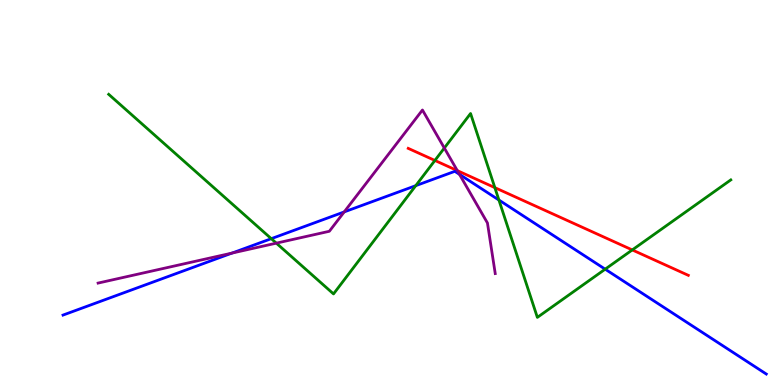[{'lines': ['blue', 'red'], 'intersections': []}, {'lines': ['green', 'red'], 'intersections': [{'x': 5.61, 'y': 5.83}, {'x': 6.39, 'y': 5.13}, {'x': 8.16, 'y': 3.51}]}, {'lines': ['purple', 'red'], 'intersections': [{'x': 5.9, 'y': 5.57}]}, {'lines': ['blue', 'green'], 'intersections': [{'x': 3.5, 'y': 3.8}, {'x': 5.36, 'y': 5.18}, {'x': 6.44, 'y': 4.8}, {'x': 7.81, 'y': 3.01}]}, {'lines': ['blue', 'purple'], 'intersections': [{'x': 2.99, 'y': 3.43}, {'x': 4.44, 'y': 4.5}, {'x': 5.93, 'y': 5.47}]}, {'lines': ['green', 'purple'], 'intersections': [{'x': 3.57, 'y': 3.68}, {'x': 5.73, 'y': 6.15}]}]